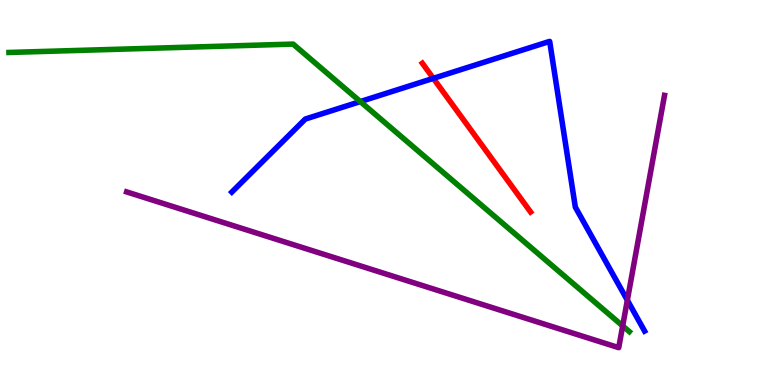[{'lines': ['blue', 'red'], 'intersections': [{'x': 5.59, 'y': 7.96}]}, {'lines': ['green', 'red'], 'intersections': []}, {'lines': ['purple', 'red'], 'intersections': []}, {'lines': ['blue', 'green'], 'intersections': [{'x': 4.65, 'y': 7.36}]}, {'lines': ['blue', 'purple'], 'intersections': [{'x': 8.09, 'y': 2.2}]}, {'lines': ['green', 'purple'], 'intersections': [{'x': 8.03, 'y': 1.53}]}]